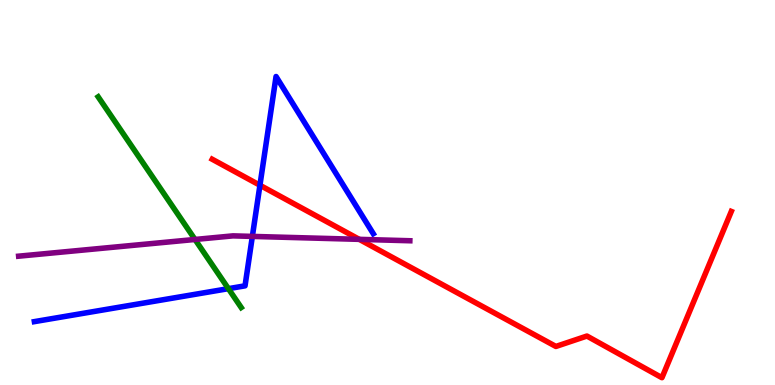[{'lines': ['blue', 'red'], 'intersections': [{'x': 3.35, 'y': 5.19}]}, {'lines': ['green', 'red'], 'intersections': []}, {'lines': ['purple', 'red'], 'intersections': [{'x': 4.64, 'y': 3.78}]}, {'lines': ['blue', 'green'], 'intersections': [{'x': 2.95, 'y': 2.5}]}, {'lines': ['blue', 'purple'], 'intersections': [{'x': 3.26, 'y': 3.86}]}, {'lines': ['green', 'purple'], 'intersections': [{'x': 2.52, 'y': 3.78}]}]